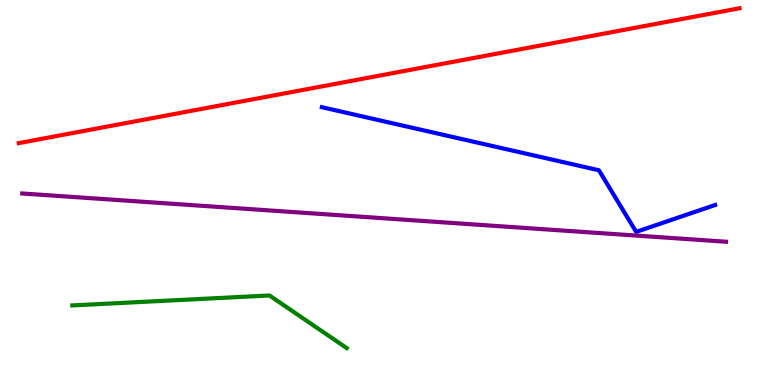[{'lines': ['blue', 'red'], 'intersections': []}, {'lines': ['green', 'red'], 'intersections': []}, {'lines': ['purple', 'red'], 'intersections': []}, {'lines': ['blue', 'green'], 'intersections': []}, {'lines': ['blue', 'purple'], 'intersections': []}, {'lines': ['green', 'purple'], 'intersections': []}]